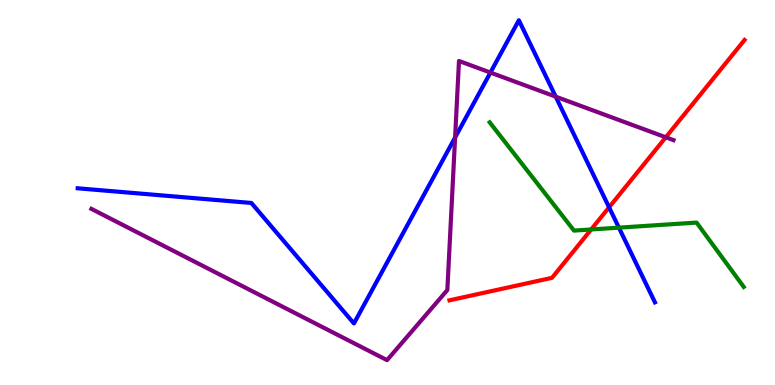[{'lines': ['blue', 'red'], 'intersections': [{'x': 7.86, 'y': 4.62}]}, {'lines': ['green', 'red'], 'intersections': [{'x': 7.63, 'y': 4.04}]}, {'lines': ['purple', 'red'], 'intersections': [{'x': 8.59, 'y': 6.43}]}, {'lines': ['blue', 'green'], 'intersections': [{'x': 7.99, 'y': 4.09}]}, {'lines': ['blue', 'purple'], 'intersections': [{'x': 5.87, 'y': 6.43}, {'x': 6.33, 'y': 8.12}, {'x': 7.17, 'y': 7.49}]}, {'lines': ['green', 'purple'], 'intersections': []}]